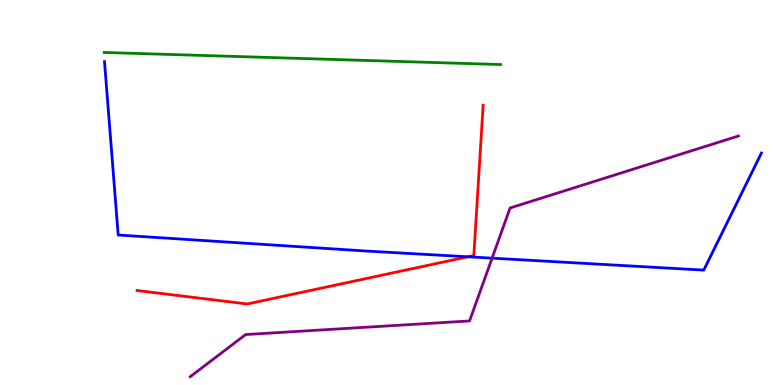[{'lines': ['blue', 'red'], 'intersections': [{'x': 6.04, 'y': 3.33}]}, {'lines': ['green', 'red'], 'intersections': []}, {'lines': ['purple', 'red'], 'intersections': []}, {'lines': ['blue', 'green'], 'intersections': []}, {'lines': ['blue', 'purple'], 'intersections': [{'x': 6.35, 'y': 3.29}]}, {'lines': ['green', 'purple'], 'intersections': []}]